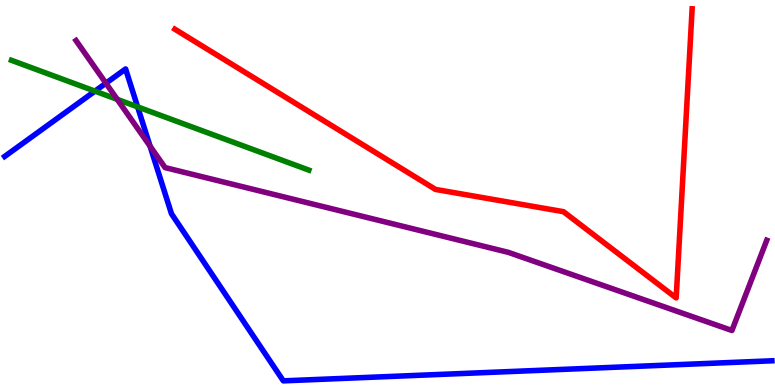[{'lines': ['blue', 'red'], 'intersections': []}, {'lines': ['green', 'red'], 'intersections': []}, {'lines': ['purple', 'red'], 'intersections': []}, {'lines': ['blue', 'green'], 'intersections': [{'x': 1.23, 'y': 7.63}, {'x': 1.78, 'y': 7.22}]}, {'lines': ['blue', 'purple'], 'intersections': [{'x': 1.37, 'y': 7.84}, {'x': 1.94, 'y': 6.2}]}, {'lines': ['green', 'purple'], 'intersections': [{'x': 1.51, 'y': 7.42}]}]